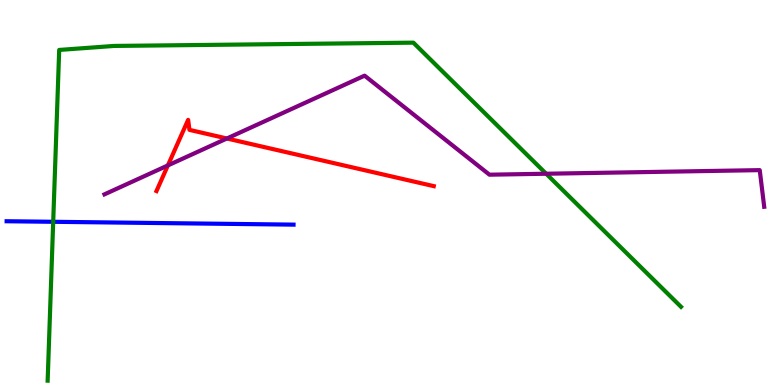[{'lines': ['blue', 'red'], 'intersections': []}, {'lines': ['green', 'red'], 'intersections': []}, {'lines': ['purple', 'red'], 'intersections': [{'x': 2.17, 'y': 5.7}, {'x': 2.93, 'y': 6.4}]}, {'lines': ['blue', 'green'], 'intersections': [{'x': 0.686, 'y': 4.24}]}, {'lines': ['blue', 'purple'], 'intersections': []}, {'lines': ['green', 'purple'], 'intersections': [{'x': 7.05, 'y': 5.49}]}]